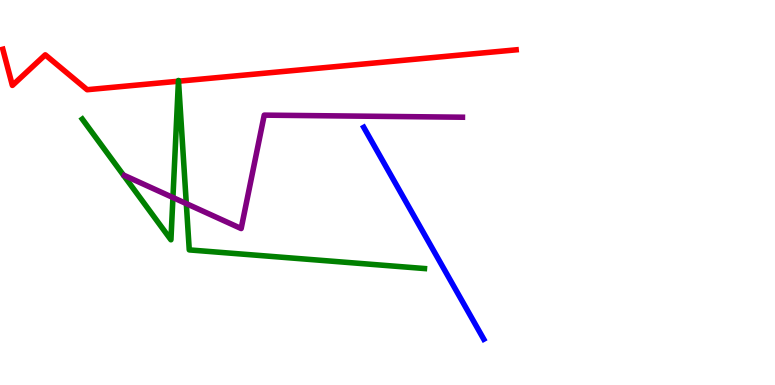[{'lines': ['blue', 'red'], 'intersections': []}, {'lines': ['green', 'red'], 'intersections': [{'x': 2.3, 'y': 7.89}, {'x': 2.3, 'y': 7.89}]}, {'lines': ['purple', 'red'], 'intersections': []}, {'lines': ['blue', 'green'], 'intersections': []}, {'lines': ['blue', 'purple'], 'intersections': []}, {'lines': ['green', 'purple'], 'intersections': [{'x': 2.23, 'y': 4.87}, {'x': 2.4, 'y': 4.71}]}]